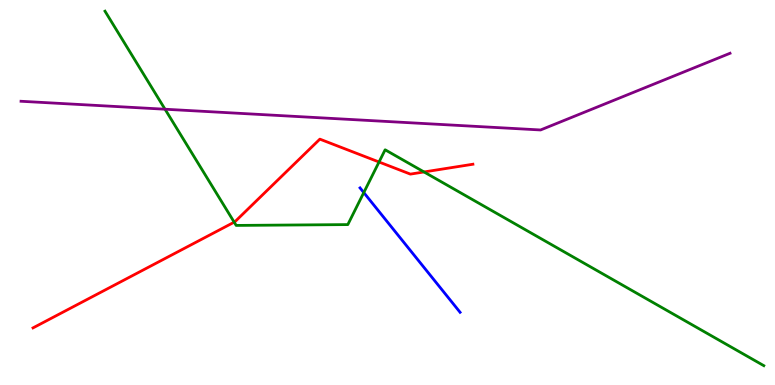[{'lines': ['blue', 'red'], 'intersections': []}, {'lines': ['green', 'red'], 'intersections': [{'x': 3.02, 'y': 4.23}, {'x': 4.89, 'y': 5.79}, {'x': 5.47, 'y': 5.53}]}, {'lines': ['purple', 'red'], 'intersections': []}, {'lines': ['blue', 'green'], 'intersections': [{'x': 4.69, 'y': 5.0}]}, {'lines': ['blue', 'purple'], 'intersections': []}, {'lines': ['green', 'purple'], 'intersections': [{'x': 2.13, 'y': 7.16}]}]